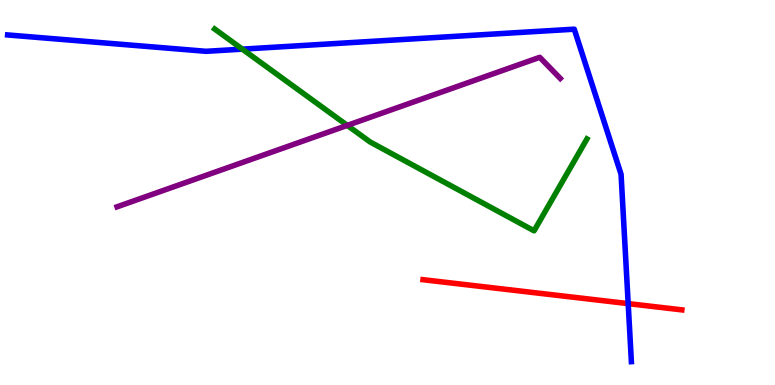[{'lines': ['blue', 'red'], 'intersections': [{'x': 8.11, 'y': 2.11}]}, {'lines': ['green', 'red'], 'intersections': []}, {'lines': ['purple', 'red'], 'intersections': []}, {'lines': ['blue', 'green'], 'intersections': [{'x': 3.13, 'y': 8.72}]}, {'lines': ['blue', 'purple'], 'intersections': []}, {'lines': ['green', 'purple'], 'intersections': [{'x': 4.48, 'y': 6.74}]}]